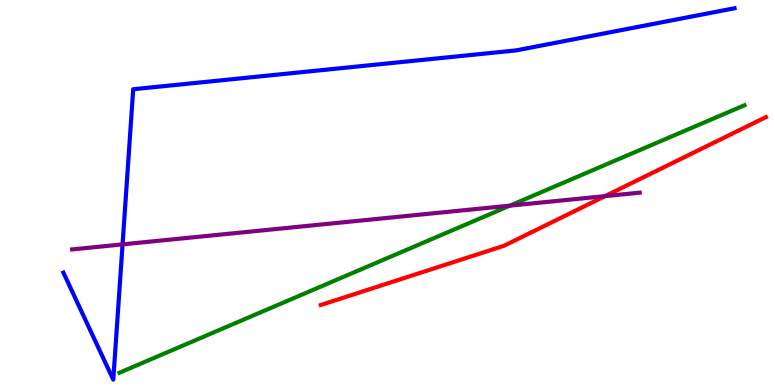[{'lines': ['blue', 'red'], 'intersections': []}, {'lines': ['green', 'red'], 'intersections': []}, {'lines': ['purple', 'red'], 'intersections': [{'x': 7.81, 'y': 4.91}]}, {'lines': ['blue', 'green'], 'intersections': []}, {'lines': ['blue', 'purple'], 'intersections': [{'x': 1.58, 'y': 3.65}]}, {'lines': ['green', 'purple'], 'intersections': [{'x': 6.58, 'y': 4.66}]}]